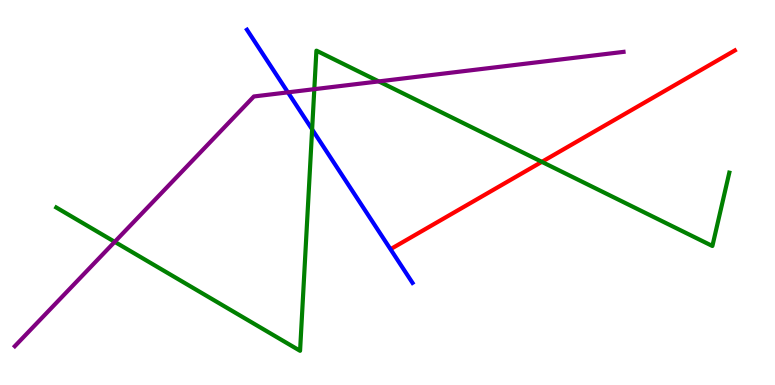[{'lines': ['blue', 'red'], 'intersections': []}, {'lines': ['green', 'red'], 'intersections': [{'x': 6.99, 'y': 5.8}]}, {'lines': ['purple', 'red'], 'intersections': []}, {'lines': ['blue', 'green'], 'intersections': [{'x': 4.03, 'y': 6.64}]}, {'lines': ['blue', 'purple'], 'intersections': [{'x': 3.72, 'y': 7.6}]}, {'lines': ['green', 'purple'], 'intersections': [{'x': 1.48, 'y': 3.72}, {'x': 4.06, 'y': 7.68}, {'x': 4.89, 'y': 7.89}]}]